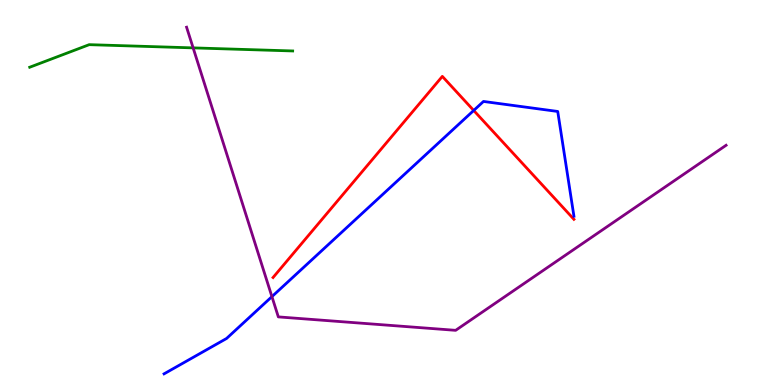[{'lines': ['blue', 'red'], 'intersections': [{'x': 6.11, 'y': 7.13}]}, {'lines': ['green', 'red'], 'intersections': []}, {'lines': ['purple', 'red'], 'intersections': []}, {'lines': ['blue', 'green'], 'intersections': []}, {'lines': ['blue', 'purple'], 'intersections': [{'x': 3.51, 'y': 2.3}]}, {'lines': ['green', 'purple'], 'intersections': [{'x': 2.49, 'y': 8.76}]}]